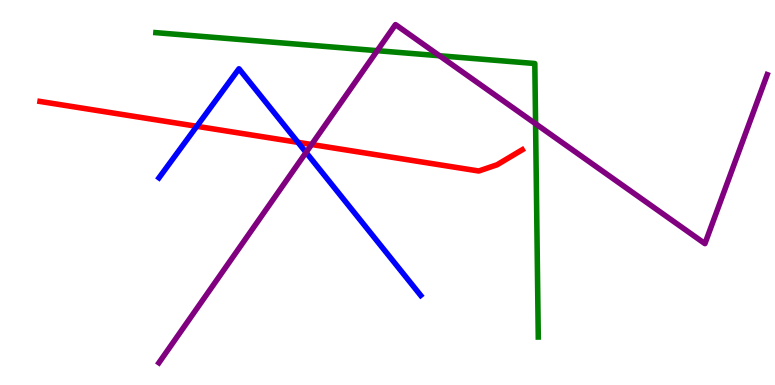[{'lines': ['blue', 'red'], 'intersections': [{'x': 2.54, 'y': 6.72}, {'x': 3.84, 'y': 6.3}]}, {'lines': ['green', 'red'], 'intersections': []}, {'lines': ['purple', 'red'], 'intersections': [{'x': 4.02, 'y': 6.25}]}, {'lines': ['blue', 'green'], 'intersections': []}, {'lines': ['blue', 'purple'], 'intersections': [{'x': 3.95, 'y': 6.04}]}, {'lines': ['green', 'purple'], 'intersections': [{'x': 4.87, 'y': 8.68}, {'x': 5.67, 'y': 8.55}, {'x': 6.91, 'y': 6.79}]}]